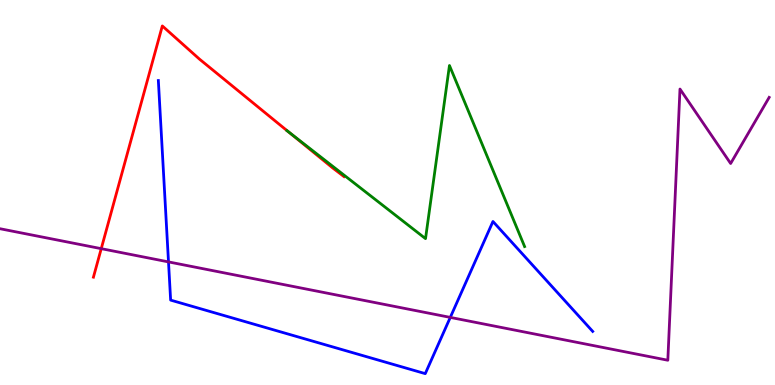[{'lines': ['blue', 'red'], 'intersections': []}, {'lines': ['green', 'red'], 'intersections': [{'x': 3.73, 'y': 6.57}]}, {'lines': ['purple', 'red'], 'intersections': [{'x': 1.31, 'y': 3.54}]}, {'lines': ['blue', 'green'], 'intersections': []}, {'lines': ['blue', 'purple'], 'intersections': [{'x': 2.17, 'y': 3.2}, {'x': 5.81, 'y': 1.76}]}, {'lines': ['green', 'purple'], 'intersections': []}]